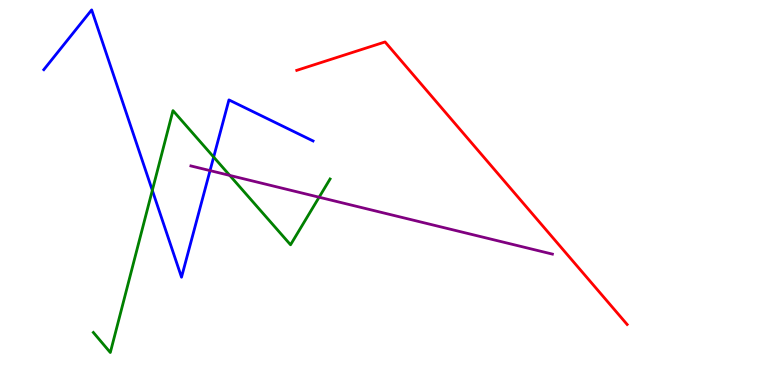[{'lines': ['blue', 'red'], 'intersections': []}, {'lines': ['green', 'red'], 'intersections': []}, {'lines': ['purple', 'red'], 'intersections': []}, {'lines': ['blue', 'green'], 'intersections': [{'x': 1.97, 'y': 5.06}, {'x': 2.76, 'y': 5.92}]}, {'lines': ['blue', 'purple'], 'intersections': [{'x': 2.71, 'y': 5.57}]}, {'lines': ['green', 'purple'], 'intersections': [{'x': 2.96, 'y': 5.44}, {'x': 4.12, 'y': 4.88}]}]